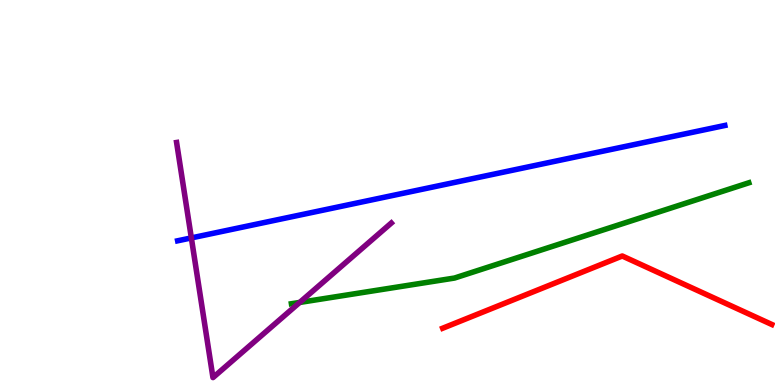[{'lines': ['blue', 'red'], 'intersections': []}, {'lines': ['green', 'red'], 'intersections': []}, {'lines': ['purple', 'red'], 'intersections': []}, {'lines': ['blue', 'green'], 'intersections': []}, {'lines': ['blue', 'purple'], 'intersections': [{'x': 2.47, 'y': 3.82}]}, {'lines': ['green', 'purple'], 'intersections': [{'x': 3.87, 'y': 2.14}]}]